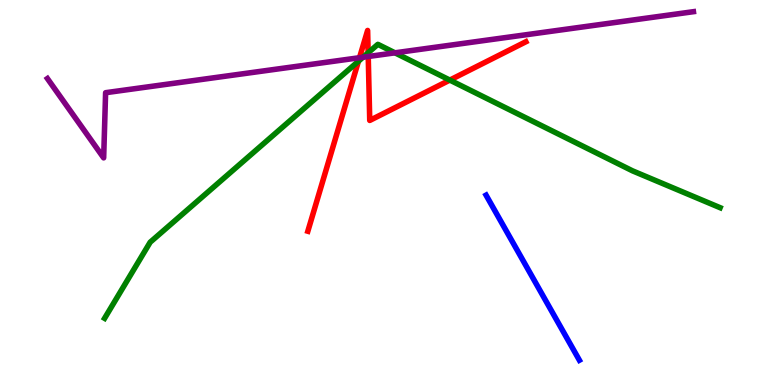[{'lines': ['blue', 'red'], 'intersections': []}, {'lines': ['green', 'red'], 'intersections': [{'x': 4.63, 'y': 8.41}, {'x': 4.75, 'y': 8.63}, {'x': 5.8, 'y': 7.92}]}, {'lines': ['purple', 'red'], 'intersections': [{'x': 4.64, 'y': 8.5}, {'x': 4.75, 'y': 8.53}]}, {'lines': ['blue', 'green'], 'intersections': []}, {'lines': ['blue', 'purple'], 'intersections': []}, {'lines': ['green', 'purple'], 'intersections': [{'x': 4.68, 'y': 8.51}, {'x': 5.1, 'y': 8.63}]}]